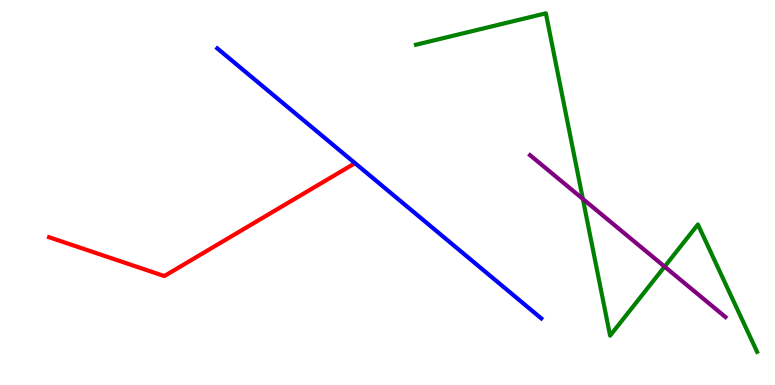[{'lines': ['blue', 'red'], 'intersections': []}, {'lines': ['green', 'red'], 'intersections': []}, {'lines': ['purple', 'red'], 'intersections': []}, {'lines': ['blue', 'green'], 'intersections': []}, {'lines': ['blue', 'purple'], 'intersections': []}, {'lines': ['green', 'purple'], 'intersections': [{'x': 7.52, 'y': 4.83}, {'x': 8.58, 'y': 3.07}]}]